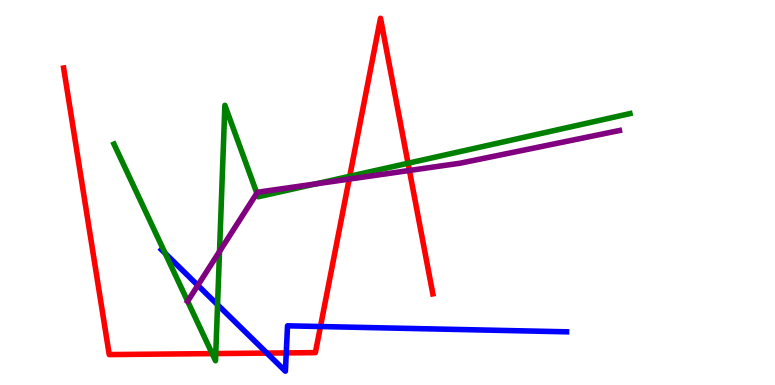[{'lines': ['blue', 'red'], 'intersections': [{'x': 3.44, 'y': 0.829}, {'x': 3.69, 'y': 0.834}, {'x': 4.14, 'y': 1.52}]}, {'lines': ['green', 'red'], 'intersections': [{'x': 2.74, 'y': 0.815}, {'x': 2.78, 'y': 0.816}, {'x': 4.51, 'y': 5.42}, {'x': 5.26, 'y': 5.76}]}, {'lines': ['purple', 'red'], 'intersections': [{'x': 4.51, 'y': 5.35}, {'x': 5.28, 'y': 5.57}]}, {'lines': ['blue', 'green'], 'intersections': [{'x': 2.13, 'y': 3.42}, {'x': 2.81, 'y': 2.09}]}, {'lines': ['blue', 'purple'], 'intersections': [{'x': 2.55, 'y': 2.59}]}, {'lines': ['green', 'purple'], 'intersections': [{'x': 2.42, 'y': 2.18}, {'x': 2.83, 'y': 3.47}, {'x': 3.31, 'y': 4.98}, {'x': 4.07, 'y': 5.22}]}]